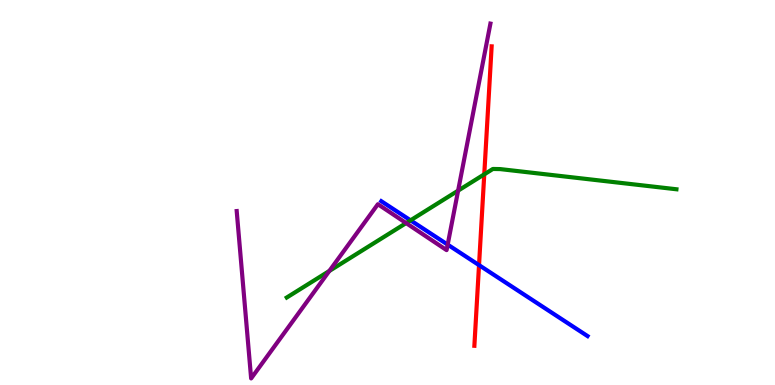[{'lines': ['blue', 'red'], 'intersections': [{'x': 6.18, 'y': 3.11}]}, {'lines': ['green', 'red'], 'intersections': [{'x': 6.25, 'y': 5.47}]}, {'lines': ['purple', 'red'], 'intersections': []}, {'lines': ['blue', 'green'], 'intersections': [{'x': 5.3, 'y': 4.28}]}, {'lines': ['blue', 'purple'], 'intersections': [{'x': 5.78, 'y': 3.65}]}, {'lines': ['green', 'purple'], 'intersections': [{'x': 4.25, 'y': 2.96}, {'x': 5.24, 'y': 4.21}, {'x': 5.91, 'y': 5.05}]}]